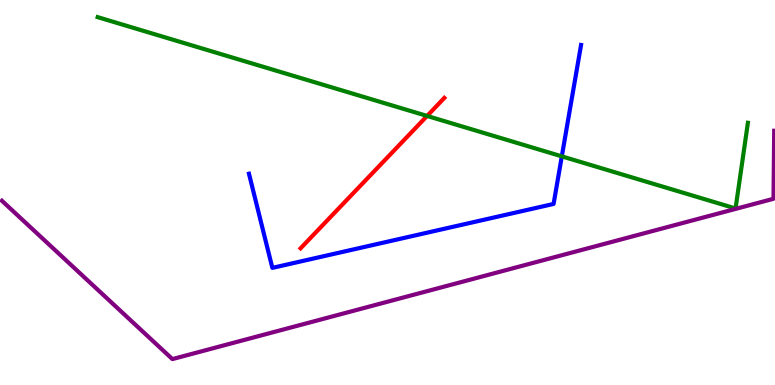[{'lines': ['blue', 'red'], 'intersections': []}, {'lines': ['green', 'red'], 'intersections': [{'x': 5.51, 'y': 6.99}]}, {'lines': ['purple', 'red'], 'intersections': []}, {'lines': ['blue', 'green'], 'intersections': [{'x': 7.25, 'y': 5.94}]}, {'lines': ['blue', 'purple'], 'intersections': []}, {'lines': ['green', 'purple'], 'intersections': []}]